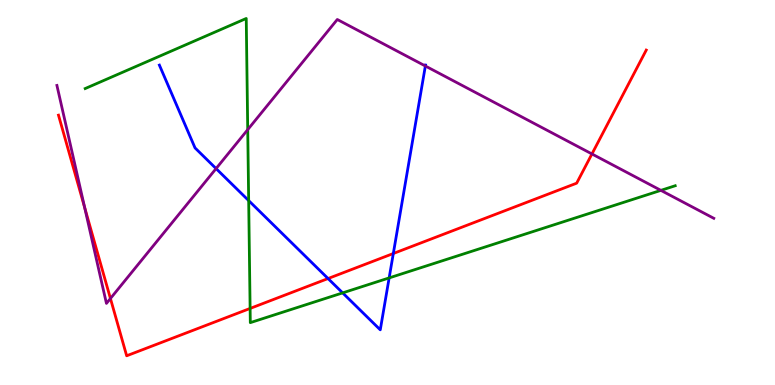[{'lines': ['blue', 'red'], 'intersections': [{'x': 4.23, 'y': 2.77}, {'x': 5.08, 'y': 3.42}]}, {'lines': ['green', 'red'], 'intersections': [{'x': 3.23, 'y': 1.99}]}, {'lines': ['purple', 'red'], 'intersections': [{'x': 1.09, 'y': 4.61}, {'x': 1.43, 'y': 2.25}, {'x': 7.64, 'y': 6.0}]}, {'lines': ['blue', 'green'], 'intersections': [{'x': 3.21, 'y': 4.79}, {'x': 4.42, 'y': 2.39}, {'x': 5.02, 'y': 2.78}]}, {'lines': ['blue', 'purple'], 'intersections': [{'x': 2.79, 'y': 5.62}, {'x': 5.49, 'y': 8.29}]}, {'lines': ['green', 'purple'], 'intersections': [{'x': 3.2, 'y': 6.63}, {'x': 8.53, 'y': 5.06}]}]